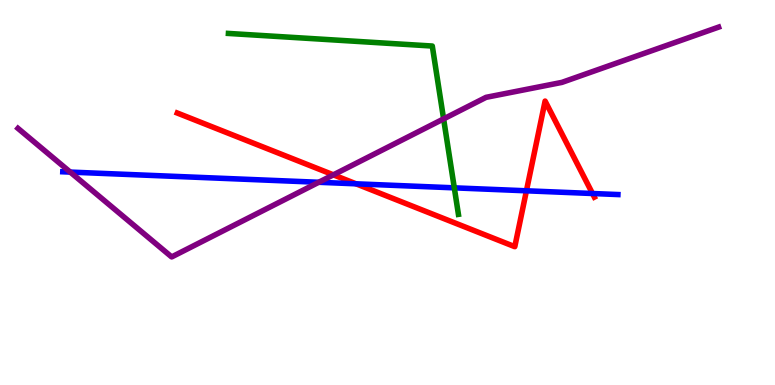[{'lines': ['blue', 'red'], 'intersections': [{'x': 4.59, 'y': 5.23}, {'x': 6.79, 'y': 5.04}, {'x': 7.65, 'y': 4.97}]}, {'lines': ['green', 'red'], 'intersections': []}, {'lines': ['purple', 'red'], 'intersections': [{'x': 4.3, 'y': 5.46}]}, {'lines': ['blue', 'green'], 'intersections': [{'x': 5.86, 'y': 5.12}]}, {'lines': ['blue', 'purple'], 'intersections': [{'x': 0.906, 'y': 5.53}, {'x': 4.11, 'y': 5.27}]}, {'lines': ['green', 'purple'], 'intersections': [{'x': 5.72, 'y': 6.91}]}]